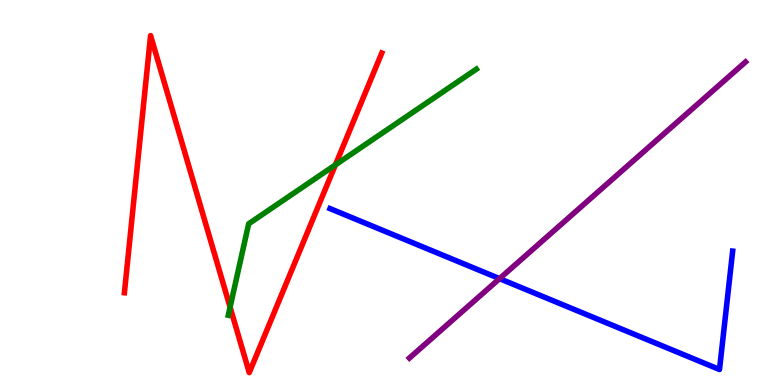[{'lines': ['blue', 'red'], 'intersections': []}, {'lines': ['green', 'red'], 'intersections': [{'x': 2.97, 'y': 2.02}, {'x': 4.33, 'y': 5.72}]}, {'lines': ['purple', 'red'], 'intersections': []}, {'lines': ['blue', 'green'], 'intersections': []}, {'lines': ['blue', 'purple'], 'intersections': [{'x': 6.45, 'y': 2.76}]}, {'lines': ['green', 'purple'], 'intersections': []}]